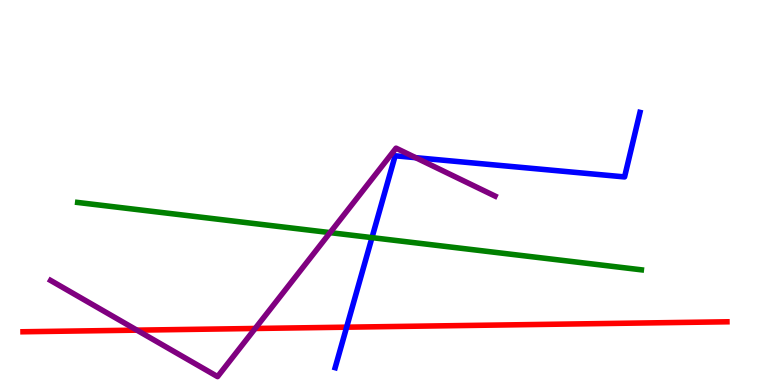[{'lines': ['blue', 'red'], 'intersections': [{'x': 4.47, 'y': 1.5}]}, {'lines': ['green', 'red'], 'intersections': []}, {'lines': ['purple', 'red'], 'intersections': [{'x': 1.77, 'y': 1.42}, {'x': 3.29, 'y': 1.47}]}, {'lines': ['blue', 'green'], 'intersections': [{'x': 4.8, 'y': 3.83}]}, {'lines': ['blue', 'purple'], 'intersections': [{'x': 5.36, 'y': 5.9}]}, {'lines': ['green', 'purple'], 'intersections': [{'x': 4.26, 'y': 3.96}]}]